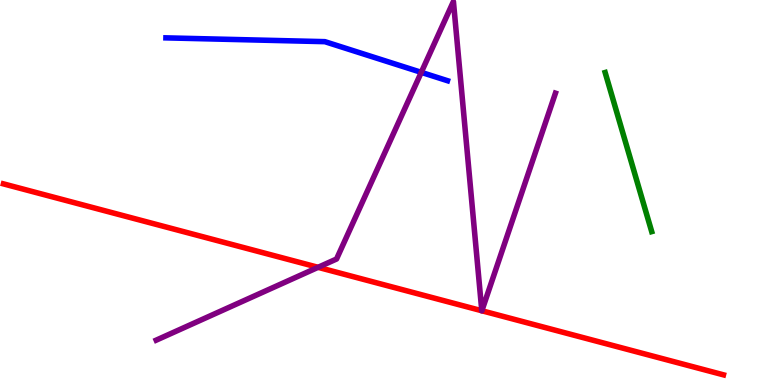[{'lines': ['blue', 'red'], 'intersections': []}, {'lines': ['green', 'red'], 'intersections': []}, {'lines': ['purple', 'red'], 'intersections': [{'x': 4.1, 'y': 3.06}, {'x': 6.22, 'y': 1.93}, {'x': 6.22, 'y': 1.93}]}, {'lines': ['blue', 'green'], 'intersections': []}, {'lines': ['blue', 'purple'], 'intersections': [{'x': 5.44, 'y': 8.12}]}, {'lines': ['green', 'purple'], 'intersections': []}]